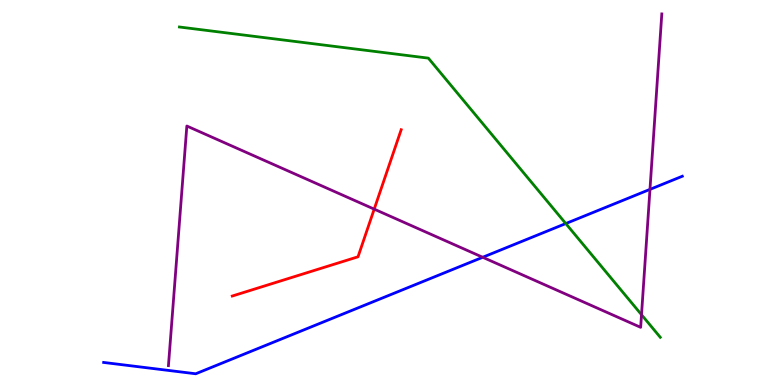[{'lines': ['blue', 'red'], 'intersections': []}, {'lines': ['green', 'red'], 'intersections': []}, {'lines': ['purple', 'red'], 'intersections': [{'x': 4.83, 'y': 4.57}]}, {'lines': ['blue', 'green'], 'intersections': [{'x': 7.3, 'y': 4.19}]}, {'lines': ['blue', 'purple'], 'intersections': [{'x': 6.23, 'y': 3.32}, {'x': 8.39, 'y': 5.08}]}, {'lines': ['green', 'purple'], 'intersections': [{'x': 8.28, 'y': 1.83}]}]